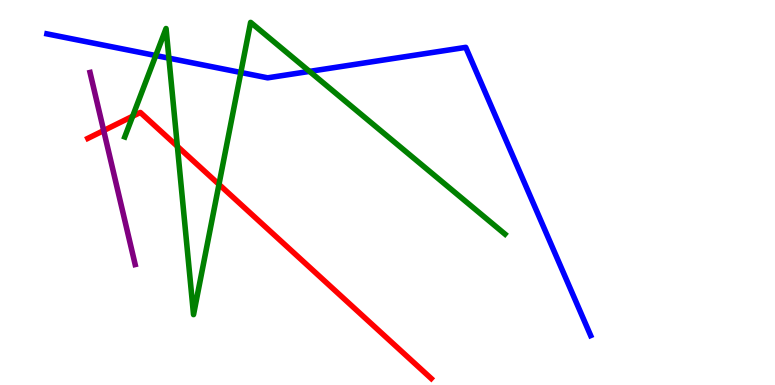[{'lines': ['blue', 'red'], 'intersections': []}, {'lines': ['green', 'red'], 'intersections': [{'x': 1.71, 'y': 6.98}, {'x': 2.29, 'y': 6.2}, {'x': 2.83, 'y': 5.21}]}, {'lines': ['purple', 'red'], 'intersections': [{'x': 1.34, 'y': 6.61}]}, {'lines': ['blue', 'green'], 'intersections': [{'x': 2.01, 'y': 8.56}, {'x': 2.18, 'y': 8.49}, {'x': 3.11, 'y': 8.12}, {'x': 3.99, 'y': 8.15}]}, {'lines': ['blue', 'purple'], 'intersections': []}, {'lines': ['green', 'purple'], 'intersections': []}]